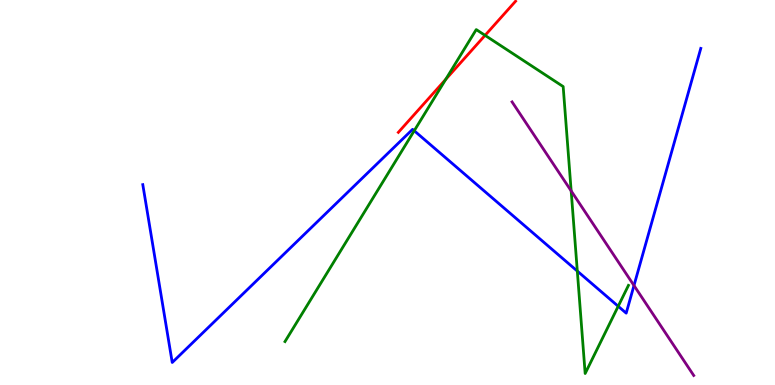[{'lines': ['blue', 'red'], 'intersections': []}, {'lines': ['green', 'red'], 'intersections': [{'x': 5.75, 'y': 7.94}, {'x': 6.26, 'y': 9.08}]}, {'lines': ['purple', 'red'], 'intersections': []}, {'lines': ['blue', 'green'], 'intersections': [{'x': 5.34, 'y': 6.6}, {'x': 7.45, 'y': 2.96}, {'x': 7.98, 'y': 2.05}]}, {'lines': ['blue', 'purple'], 'intersections': [{'x': 8.18, 'y': 2.58}]}, {'lines': ['green', 'purple'], 'intersections': [{'x': 7.37, 'y': 5.04}]}]